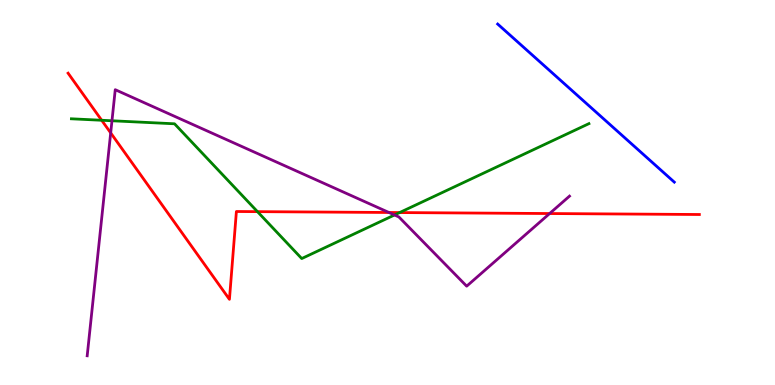[{'lines': ['blue', 'red'], 'intersections': []}, {'lines': ['green', 'red'], 'intersections': [{'x': 1.31, 'y': 6.88}, {'x': 3.32, 'y': 4.5}, {'x': 5.16, 'y': 4.48}]}, {'lines': ['purple', 'red'], 'intersections': [{'x': 1.43, 'y': 6.55}, {'x': 5.02, 'y': 4.48}, {'x': 7.09, 'y': 4.45}]}, {'lines': ['blue', 'green'], 'intersections': []}, {'lines': ['blue', 'purple'], 'intersections': []}, {'lines': ['green', 'purple'], 'intersections': [{'x': 1.44, 'y': 6.86}, {'x': 5.09, 'y': 4.42}]}]